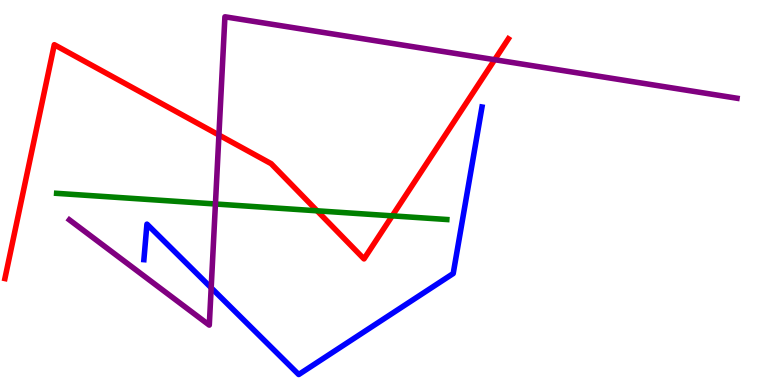[{'lines': ['blue', 'red'], 'intersections': []}, {'lines': ['green', 'red'], 'intersections': [{'x': 4.09, 'y': 4.52}, {'x': 5.06, 'y': 4.39}]}, {'lines': ['purple', 'red'], 'intersections': [{'x': 2.82, 'y': 6.49}, {'x': 6.38, 'y': 8.45}]}, {'lines': ['blue', 'green'], 'intersections': []}, {'lines': ['blue', 'purple'], 'intersections': [{'x': 2.72, 'y': 2.53}]}, {'lines': ['green', 'purple'], 'intersections': [{'x': 2.78, 'y': 4.7}]}]